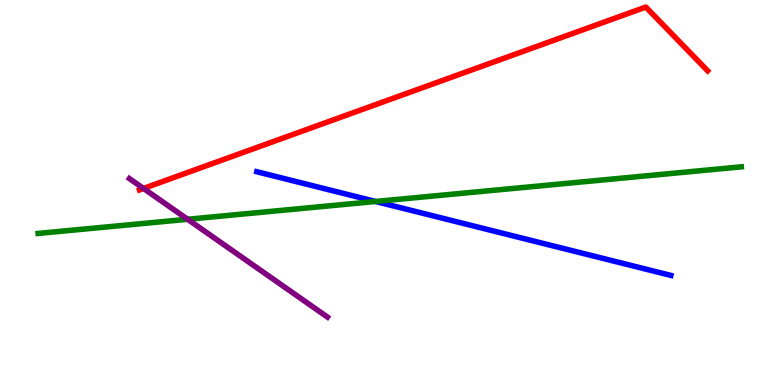[{'lines': ['blue', 'red'], 'intersections': []}, {'lines': ['green', 'red'], 'intersections': []}, {'lines': ['purple', 'red'], 'intersections': [{'x': 1.85, 'y': 5.11}]}, {'lines': ['blue', 'green'], 'intersections': [{'x': 4.85, 'y': 4.77}]}, {'lines': ['blue', 'purple'], 'intersections': []}, {'lines': ['green', 'purple'], 'intersections': [{'x': 2.42, 'y': 4.3}]}]